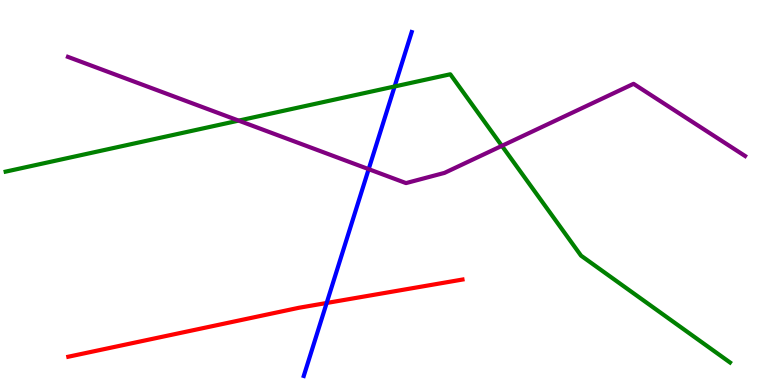[{'lines': ['blue', 'red'], 'intersections': [{'x': 4.22, 'y': 2.13}]}, {'lines': ['green', 'red'], 'intersections': []}, {'lines': ['purple', 'red'], 'intersections': []}, {'lines': ['blue', 'green'], 'intersections': [{'x': 5.09, 'y': 7.75}]}, {'lines': ['blue', 'purple'], 'intersections': [{'x': 4.76, 'y': 5.61}]}, {'lines': ['green', 'purple'], 'intersections': [{'x': 3.08, 'y': 6.87}, {'x': 6.48, 'y': 6.21}]}]